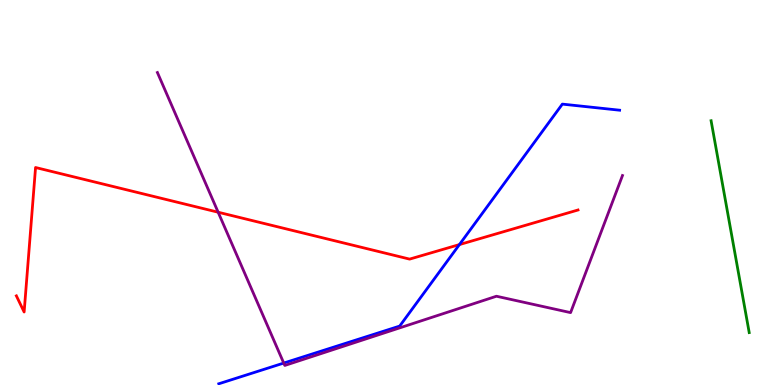[{'lines': ['blue', 'red'], 'intersections': [{'x': 5.93, 'y': 3.65}]}, {'lines': ['green', 'red'], 'intersections': []}, {'lines': ['purple', 'red'], 'intersections': [{'x': 2.81, 'y': 4.49}]}, {'lines': ['blue', 'green'], 'intersections': []}, {'lines': ['blue', 'purple'], 'intersections': [{'x': 3.66, 'y': 0.57}]}, {'lines': ['green', 'purple'], 'intersections': []}]